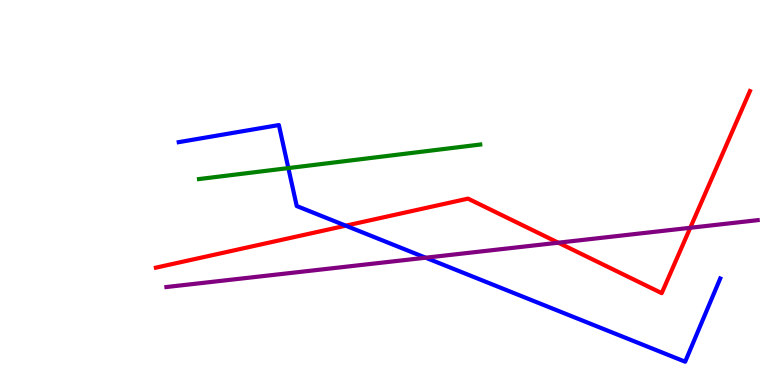[{'lines': ['blue', 'red'], 'intersections': [{'x': 4.46, 'y': 4.14}]}, {'lines': ['green', 'red'], 'intersections': []}, {'lines': ['purple', 'red'], 'intersections': [{'x': 7.2, 'y': 3.7}, {'x': 8.91, 'y': 4.08}]}, {'lines': ['blue', 'green'], 'intersections': [{'x': 3.72, 'y': 5.63}]}, {'lines': ['blue', 'purple'], 'intersections': [{'x': 5.49, 'y': 3.31}]}, {'lines': ['green', 'purple'], 'intersections': []}]